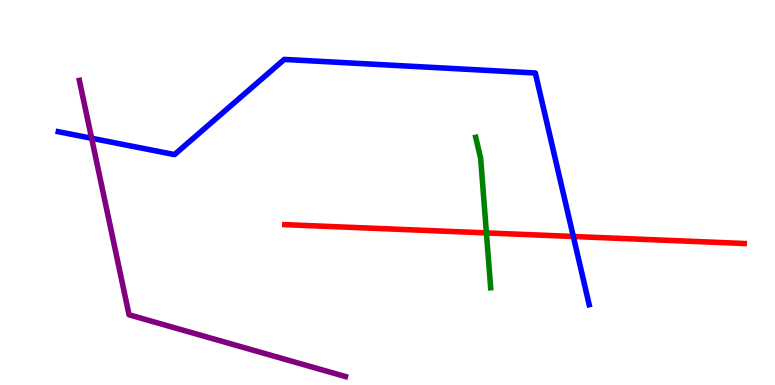[{'lines': ['blue', 'red'], 'intersections': [{'x': 7.4, 'y': 3.86}]}, {'lines': ['green', 'red'], 'intersections': [{'x': 6.28, 'y': 3.95}]}, {'lines': ['purple', 'red'], 'intersections': []}, {'lines': ['blue', 'green'], 'intersections': []}, {'lines': ['blue', 'purple'], 'intersections': [{'x': 1.18, 'y': 6.41}]}, {'lines': ['green', 'purple'], 'intersections': []}]